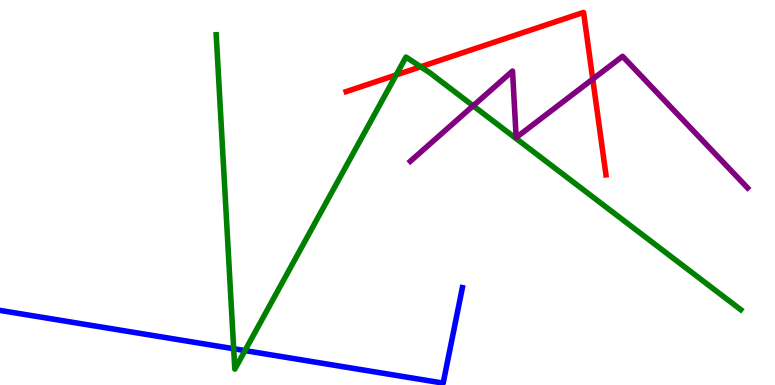[{'lines': ['blue', 'red'], 'intersections': []}, {'lines': ['green', 'red'], 'intersections': [{'x': 5.11, 'y': 8.05}, {'x': 5.43, 'y': 8.27}]}, {'lines': ['purple', 'red'], 'intersections': [{'x': 7.65, 'y': 7.95}]}, {'lines': ['blue', 'green'], 'intersections': [{'x': 3.02, 'y': 0.942}, {'x': 3.16, 'y': 0.894}]}, {'lines': ['blue', 'purple'], 'intersections': []}, {'lines': ['green', 'purple'], 'intersections': [{'x': 6.11, 'y': 7.25}]}]